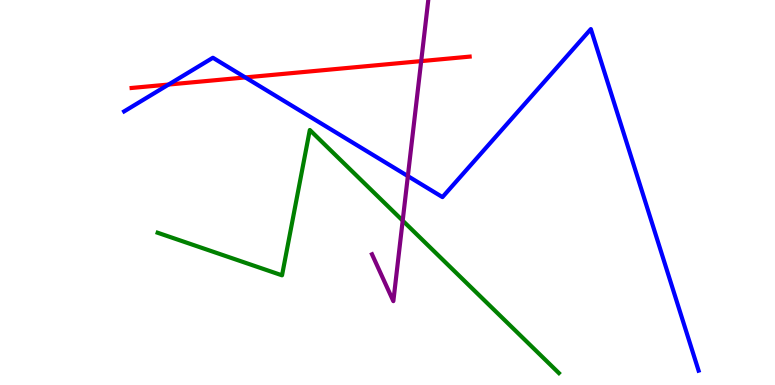[{'lines': ['blue', 'red'], 'intersections': [{'x': 2.18, 'y': 7.8}, {'x': 3.17, 'y': 7.99}]}, {'lines': ['green', 'red'], 'intersections': []}, {'lines': ['purple', 'red'], 'intersections': [{'x': 5.43, 'y': 8.41}]}, {'lines': ['blue', 'green'], 'intersections': []}, {'lines': ['blue', 'purple'], 'intersections': [{'x': 5.26, 'y': 5.43}]}, {'lines': ['green', 'purple'], 'intersections': [{'x': 5.2, 'y': 4.27}]}]